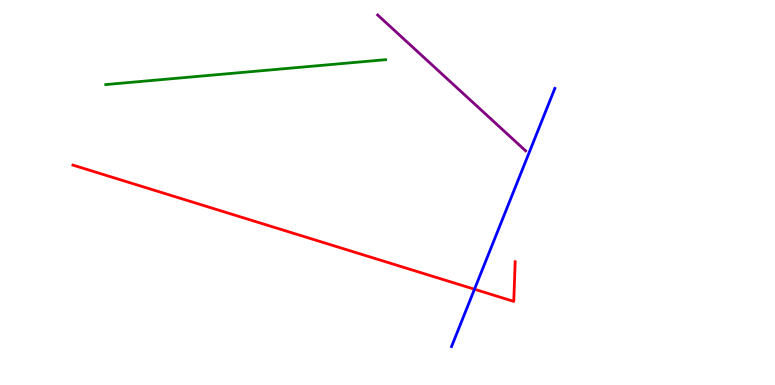[{'lines': ['blue', 'red'], 'intersections': [{'x': 6.12, 'y': 2.49}]}, {'lines': ['green', 'red'], 'intersections': []}, {'lines': ['purple', 'red'], 'intersections': []}, {'lines': ['blue', 'green'], 'intersections': []}, {'lines': ['blue', 'purple'], 'intersections': []}, {'lines': ['green', 'purple'], 'intersections': []}]